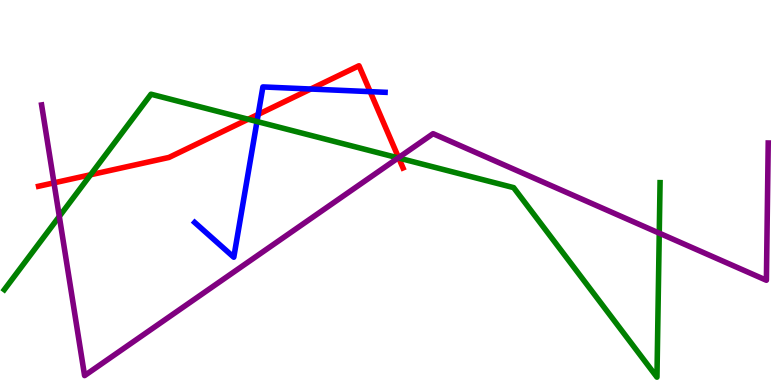[{'lines': ['blue', 'red'], 'intersections': [{'x': 3.33, 'y': 7.03}, {'x': 4.01, 'y': 7.69}, {'x': 4.78, 'y': 7.62}]}, {'lines': ['green', 'red'], 'intersections': [{'x': 1.17, 'y': 5.46}, {'x': 3.2, 'y': 6.9}, {'x': 5.14, 'y': 5.9}]}, {'lines': ['purple', 'red'], 'intersections': [{'x': 0.696, 'y': 5.25}, {'x': 5.14, 'y': 5.91}]}, {'lines': ['blue', 'green'], 'intersections': [{'x': 3.32, 'y': 6.84}]}, {'lines': ['blue', 'purple'], 'intersections': []}, {'lines': ['green', 'purple'], 'intersections': [{'x': 0.765, 'y': 4.38}, {'x': 5.14, 'y': 5.9}, {'x': 8.51, 'y': 3.94}]}]